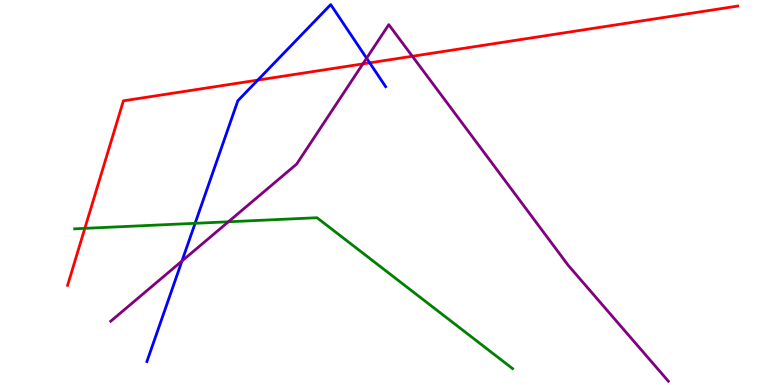[{'lines': ['blue', 'red'], 'intersections': [{'x': 3.33, 'y': 7.92}, {'x': 4.77, 'y': 8.37}]}, {'lines': ['green', 'red'], 'intersections': [{'x': 1.09, 'y': 4.07}]}, {'lines': ['purple', 'red'], 'intersections': [{'x': 4.68, 'y': 8.34}, {'x': 5.32, 'y': 8.54}]}, {'lines': ['blue', 'green'], 'intersections': [{'x': 2.52, 'y': 4.2}]}, {'lines': ['blue', 'purple'], 'intersections': [{'x': 2.35, 'y': 3.22}, {'x': 4.73, 'y': 8.49}]}, {'lines': ['green', 'purple'], 'intersections': [{'x': 2.95, 'y': 4.24}]}]